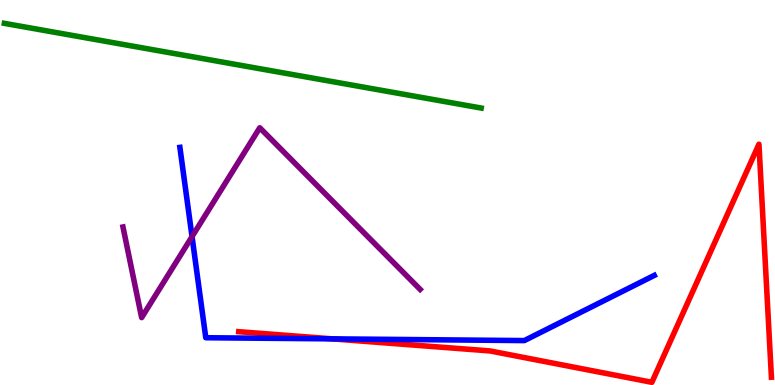[{'lines': ['blue', 'red'], 'intersections': [{'x': 4.29, 'y': 1.2}]}, {'lines': ['green', 'red'], 'intersections': []}, {'lines': ['purple', 'red'], 'intersections': []}, {'lines': ['blue', 'green'], 'intersections': []}, {'lines': ['blue', 'purple'], 'intersections': [{'x': 2.48, 'y': 3.85}]}, {'lines': ['green', 'purple'], 'intersections': []}]